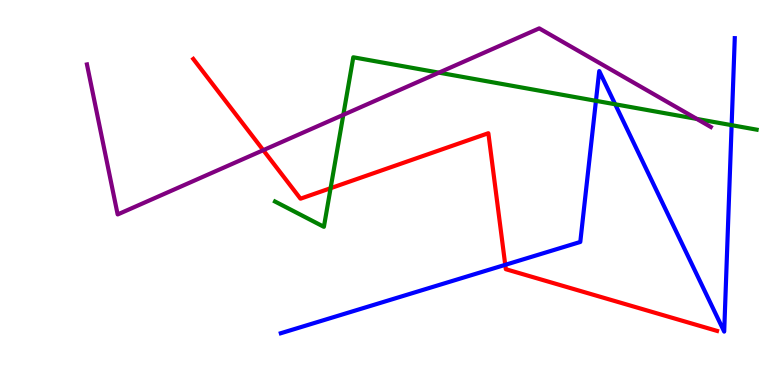[{'lines': ['blue', 'red'], 'intersections': [{'x': 6.52, 'y': 3.12}]}, {'lines': ['green', 'red'], 'intersections': [{'x': 4.27, 'y': 5.11}]}, {'lines': ['purple', 'red'], 'intersections': [{'x': 3.4, 'y': 6.1}]}, {'lines': ['blue', 'green'], 'intersections': [{'x': 7.69, 'y': 7.38}, {'x': 7.94, 'y': 7.29}, {'x': 9.44, 'y': 6.75}]}, {'lines': ['blue', 'purple'], 'intersections': []}, {'lines': ['green', 'purple'], 'intersections': [{'x': 4.43, 'y': 7.02}, {'x': 5.66, 'y': 8.11}, {'x': 8.99, 'y': 6.91}]}]